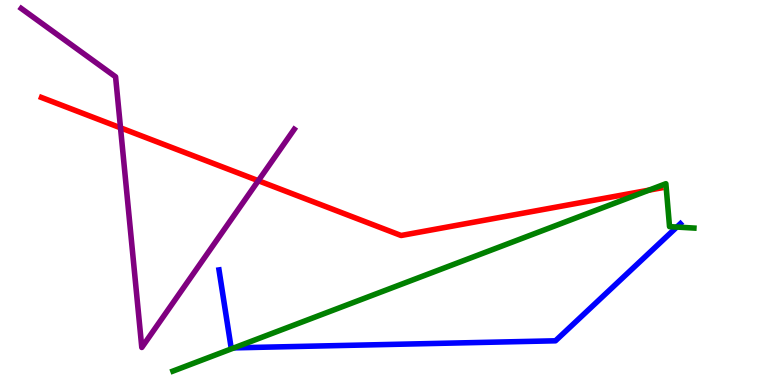[{'lines': ['blue', 'red'], 'intersections': []}, {'lines': ['green', 'red'], 'intersections': [{'x': 8.37, 'y': 5.06}]}, {'lines': ['purple', 'red'], 'intersections': [{'x': 1.56, 'y': 6.68}, {'x': 3.33, 'y': 5.31}]}, {'lines': ['blue', 'green'], 'intersections': [{'x': 3.02, 'y': 0.965}, {'x': 8.73, 'y': 4.1}]}, {'lines': ['blue', 'purple'], 'intersections': []}, {'lines': ['green', 'purple'], 'intersections': []}]